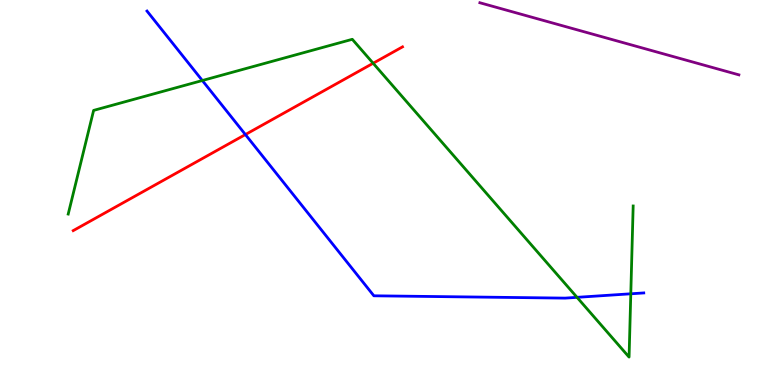[{'lines': ['blue', 'red'], 'intersections': [{'x': 3.17, 'y': 6.51}]}, {'lines': ['green', 'red'], 'intersections': [{'x': 4.81, 'y': 8.36}]}, {'lines': ['purple', 'red'], 'intersections': []}, {'lines': ['blue', 'green'], 'intersections': [{'x': 2.61, 'y': 7.91}, {'x': 7.45, 'y': 2.28}, {'x': 8.14, 'y': 2.37}]}, {'lines': ['blue', 'purple'], 'intersections': []}, {'lines': ['green', 'purple'], 'intersections': []}]